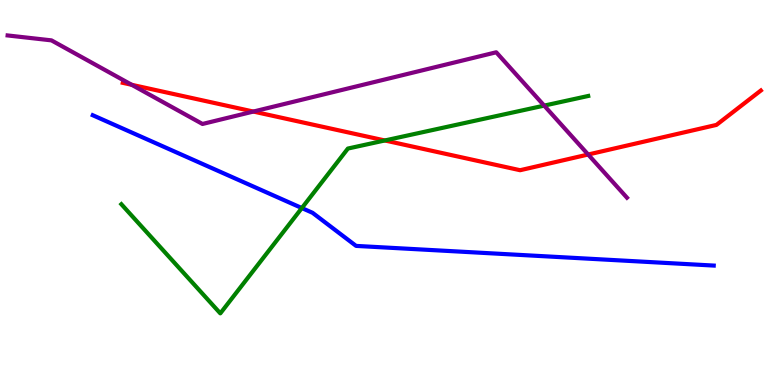[{'lines': ['blue', 'red'], 'intersections': []}, {'lines': ['green', 'red'], 'intersections': [{'x': 4.97, 'y': 6.35}]}, {'lines': ['purple', 'red'], 'intersections': [{'x': 1.7, 'y': 7.8}, {'x': 3.27, 'y': 7.1}, {'x': 7.59, 'y': 5.99}]}, {'lines': ['blue', 'green'], 'intersections': [{'x': 3.89, 'y': 4.6}]}, {'lines': ['blue', 'purple'], 'intersections': []}, {'lines': ['green', 'purple'], 'intersections': [{'x': 7.02, 'y': 7.26}]}]